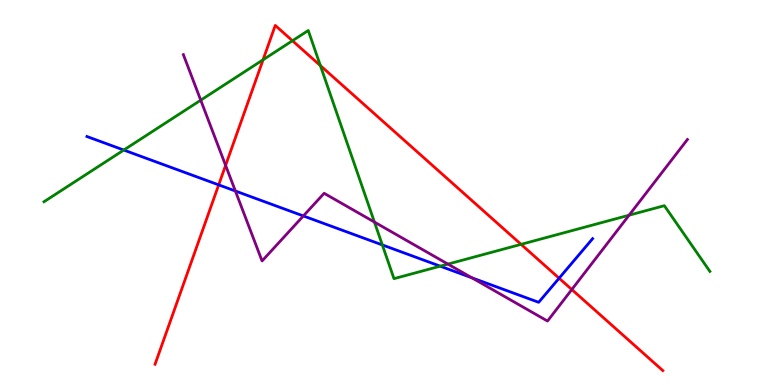[{'lines': ['blue', 'red'], 'intersections': [{'x': 2.82, 'y': 5.2}, {'x': 7.21, 'y': 2.77}]}, {'lines': ['green', 'red'], 'intersections': [{'x': 3.39, 'y': 8.45}, {'x': 3.77, 'y': 8.94}, {'x': 4.13, 'y': 8.3}, {'x': 6.72, 'y': 3.65}]}, {'lines': ['purple', 'red'], 'intersections': [{'x': 2.91, 'y': 5.7}, {'x': 7.38, 'y': 2.48}]}, {'lines': ['blue', 'green'], 'intersections': [{'x': 1.6, 'y': 6.1}, {'x': 4.93, 'y': 3.64}, {'x': 5.68, 'y': 3.09}]}, {'lines': ['blue', 'purple'], 'intersections': [{'x': 3.04, 'y': 5.04}, {'x': 3.91, 'y': 4.39}, {'x': 6.09, 'y': 2.78}]}, {'lines': ['green', 'purple'], 'intersections': [{'x': 2.59, 'y': 7.4}, {'x': 4.83, 'y': 4.23}, {'x': 5.78, 'y': 3.14}, {'x': 8.12, 'y': 4.41}]}]